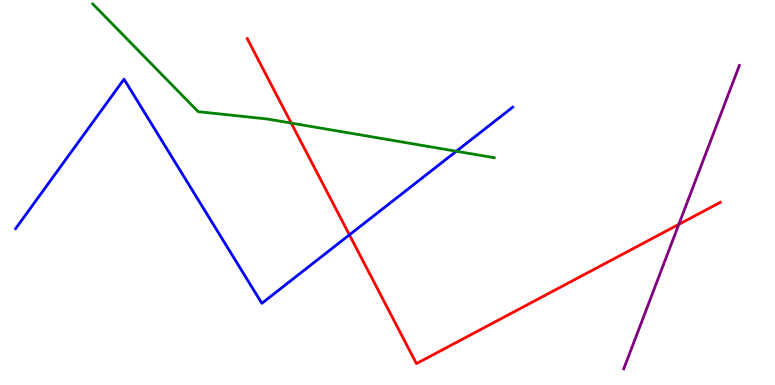[{'lines': ['blue', 'red'], 'intersections': [{'x': 4.51, 'y': 3.9}]}, {'lines': ['green', 'red'], 'intersections': [{'x': 3.76, 'y': 6.8}]}, {'lines': ['purple', 'red'], 'intersections': [{'x': 8.76, 'y': 4.17}]}, {'lines': ['blue', 'green'], 'intersections': [{'x': 5.89, 'y': 6.07}]}, {'lines': ['blue', 'purple'], 'intersections': []}, {'lines': ['green', 'purple'], 'intersections': []}]